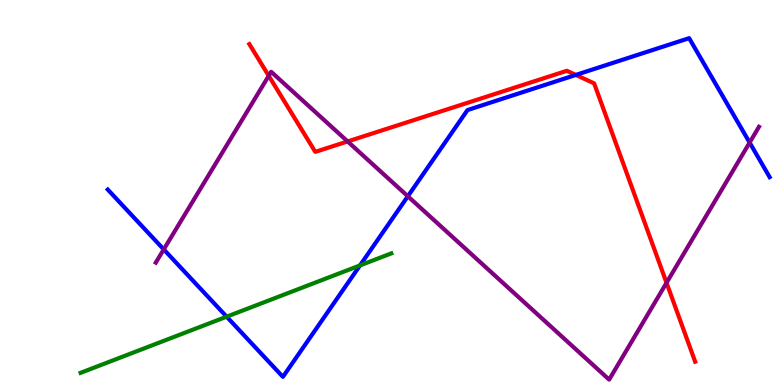[{'lines': ['blue', 'red'], 'intersections': [{'x': 7.43, 'y': 8.05}]}, {'lines': ['green', 'red'], 'intersections': []}, {'lines': ['purple', 'red'], 'intersections': [{'x': 3.47, 'y': 8.03}, {'x': 4.49, 'y': 6.33}, {'x': 8.6, 'y': 2.65}]}, {'lines': ['blue', 'green'], 'intersections': [{'x': 2.92, 'y': 1.77}, {'x': 4.65, 'y': 3.11}]}, {'lines': ['blue', 'purple'], 'intersections': [{'x': 2.11, 'y': 3.52}, {'x': 5.26, 'y': 4.9}, {'x': 9.67, 'y': 6.3}]}, {'lines': ['green', 'purple'], 'intersections': []}]